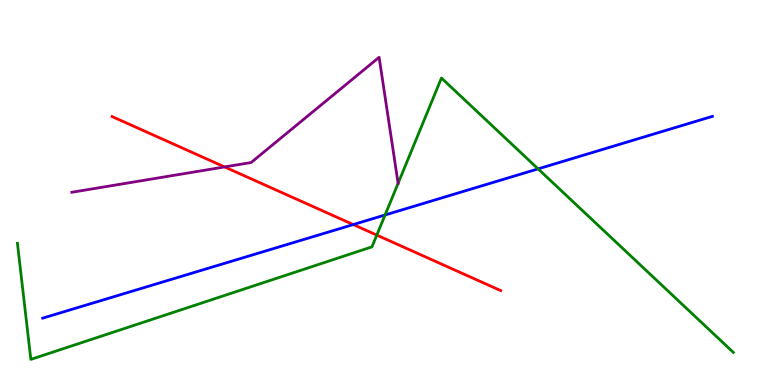[{'lines': ['blue', 'red'], 'intersections': [{'x': 4.56, 'y': 4.17}]}, {'lines': ['green', 'red'], 'intersections': [{'x': 4.86, 'y': 3.89}]}, {'lines': ['purple', 'red'], 'intersections': [{'x': 2.9, 'y': 5.66}]}, {'lines': ['blue', 'green'], 'intersections': [{'x': 4.97, 'y': 4.42}, {'x': 6.94, 'y': 5.61}]}, {'lines': ['blue', 'purple'], 'intersections': []}, {'lines': ['green', 'purple'], 'intersections': []}]